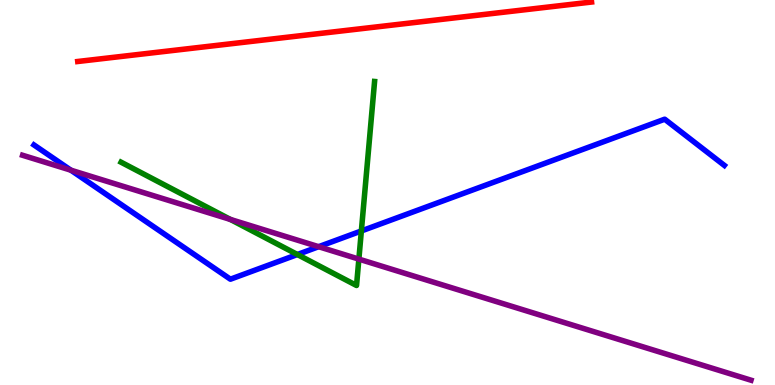[{'lines': ['blue', 'red'], 'intersections': []}, {'lines': ['green', 'red'], 'intersections': []}, {'lines': ['purple', 'red'], 'intersections': []}, {'lines': ['blue', 'green'], 'intersections': [{'x': 3.84, 'y': 3.39}, {'x': 4.66, 'y': 4.0}]}, {'lines': ['blue', 'purple'], 'intersections': [{'x': 0.915, 'y': 5.58}, {'x': 4.11, 'y': 3.59}]}, {'lines': ['green', 'purple'], 'intersections': [{'x': 2.97, 'y': 4.3}, {'x': 4.63, 'y': 3.27}]}]